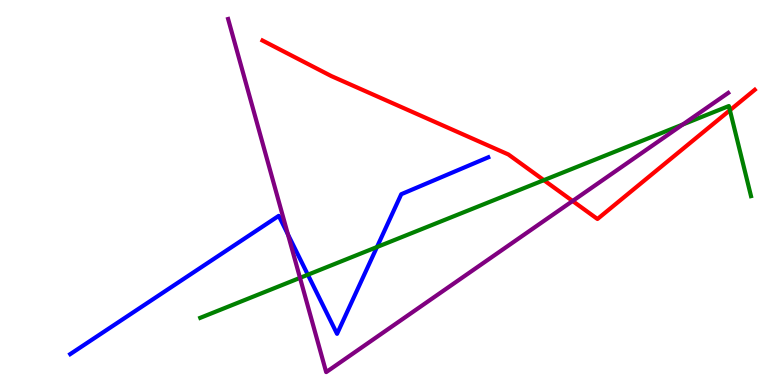[{'lines': ['blue', 'red'], 'intersections': []}, {'lines': ['green', 'red'], 'intersections': [{'x': 7.02, 'y': 5.32}, {'x': 9.42, 'y': 7.14}]}, {'lines': ['purple', 'red'], 'intersections': [{'x': 7.39, 'y': 4.78}]}, {'lines': ['blue', 'green'], 'intersections': [{'x': 3.97, 'y': 2.86}, {'x': 4.86, 'y': 3.58}]}, {'lines': ['blue', 'purple'], 'intersections': [{'x': 3.72, 'y': 3.91}]}, {'lines': ['green', 'purple'], 'intersections': [{'x': 3.87, 'y': 2.78}, {'x': 8.81, 'y': 6.77}]}]